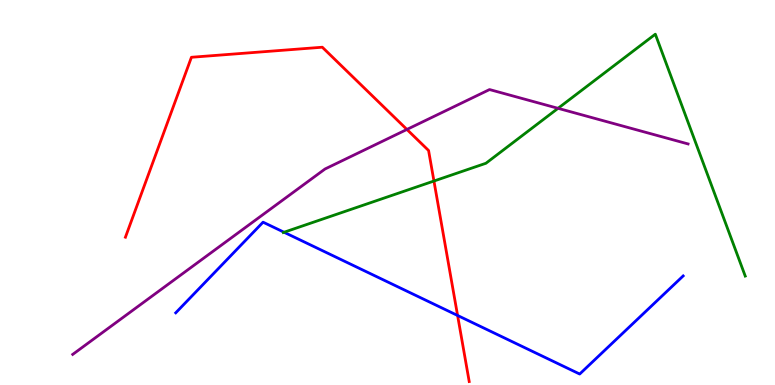[{'lines': ['blue', 'red'], 'intersections': [{'x': 5.9, 'y': 1.81}]}, {'lines': ['green', 'red'], 'intersections': [{'x': 5.6, 'y': 5.3}]}, {'lines': ['purple', 'red'], 'intersections': [{'x': 5.25, 'y': 6.64}]}, {'lines': ['blue', 'green'], 'intersections': [{'x': 3.67, 'y': 3.97}]}, {'lines': ['blue', 'purple'], 'intersections': []}, {'lines': ['green', 'purple'], 'intersections': [{'x': 7.2, 'y': 7.19}]}]